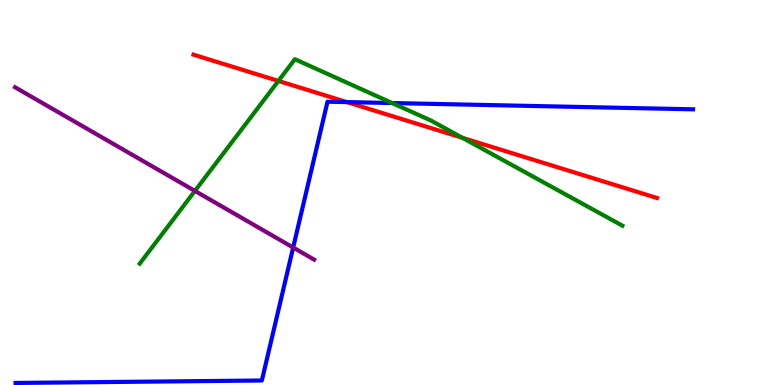[{'lines': ['blue', 'red'], 'intersections': [{'x': 4.48, 'y': 7.35}]}, {'lines': ['green', 'red'], 'intersections': [{'x': 3.59, 'y': 7.9}, {'x': 5.97, 'y': 6.42}]}, {'lines': ['purple', 'red'], 'intersections': []}, {'lines': ['blue', 'green'], 'intersections': [{'x': 5.06, 'y': 7.32}]}, {'lines': ['blue', 'purple'], 'intersections': [{'x': 3.78, 'y': 3.57}]}, {'lines': ['green', 'purple'], 'intersections': [{'x': 2.52, 'y': 5.04}]}]